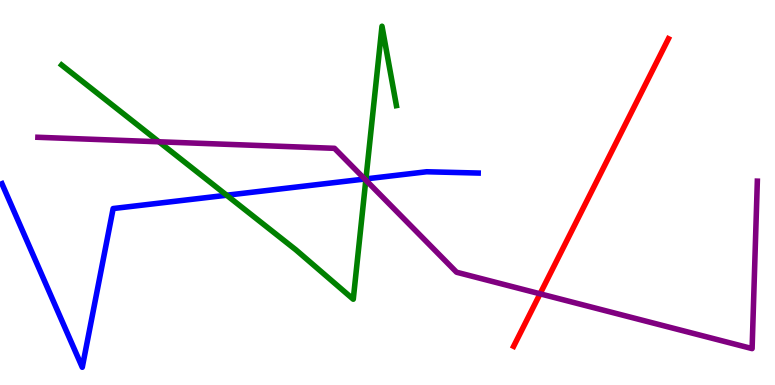[{'lines': ['blue', 'red'], 'intersections': []}, {'lines': ['green', 'red'], 'intersections': []}, {'lines': ['purple', 'red'], 'intersections': [{'x': 6.97, 'y': 2.37}]}, {'lines': ['blue', 'green'], 'intersections': [{'x': 2.92, 'y': 4.93}, {'x': 4.72, 'y': 5.35}]}, {'lines': ['blue', 'purple'], 'intersections': [{'x': 4.71, 'y': 5.35}]}, {'lines': ['green', 'purple'], 'intersections': [{'x': 2.05, 'y': 6.32}, {'x': 4.72, 'y': 5.32}]}]